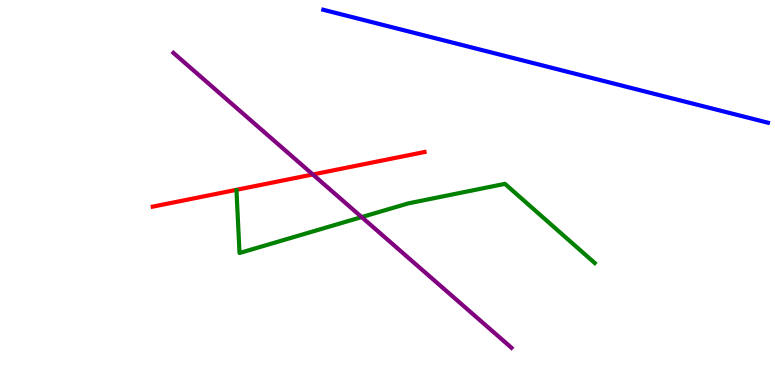[{'lines': ['blue', 'red'], 'intersections': []}, {'lines': ['green', 'red'], 'intersections': []}, {'lines': ['purple', 'red'], 'intersections': [{'x': 4.04, 'y': 5.47}]}, {'lines': ['blue', 'green'], 'intersections': []}, {'lines': ['blue', 'purple'], 'intersections': []}, {'lines': ['green', 'purple'], 'intersections': [{'x': 4.67, 'y': 4.36}]}]